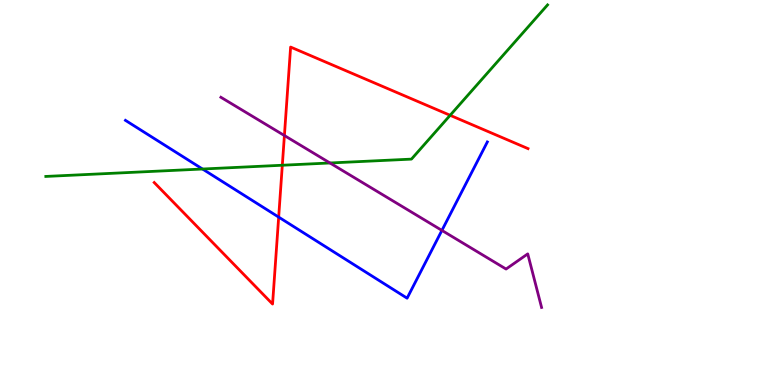[{'lines': ['blue', 'red'], 'intersections': [{'x': 3.6, 'y': 4.36}]}, {'lines': ['green', 'red'], 'intersections': [{'x': 3.64, 'y': 5.71}, {'x': 5.81, 'y': 7.01}]}, {'lines': ['purple', 'red'], 'intersections': [{'x': 3.67, 'y': 6.48}]}, {'lines': ['blue', 'green'], 'intersections': [{'x': 2.61, 'y': 5.61}]}, {'lines': ['blue', 'purple'], 'intersections': [{'x': 5.7, 'y': 4.02}]}, {'lines': ['green', 'purple'], 'intersections': [{'x': 4.26, 'y': 5.77}]}]